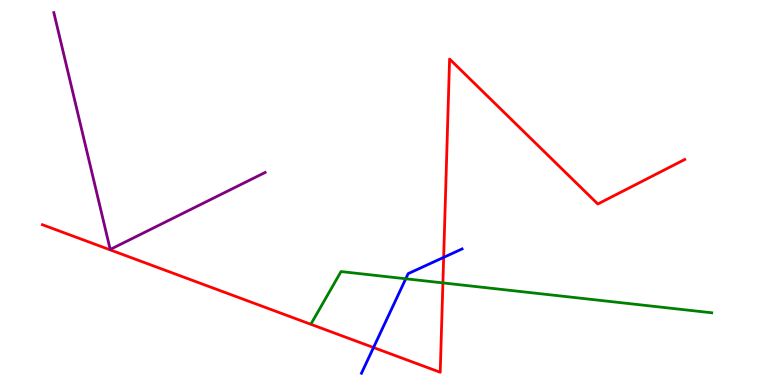[{'lines': ['blue', 'red'], 'intersections': [{'x': 4.82, 'y': 0.973}, {'x': 5.72, 'y': 3.31}]}, {'lines': ['green', 'red'], 'intersections': [{'x': 5.71, 'y': 2.65}]}, {'lines': ['purple', 'red'], 'intersections': []}, {'lines': ['blue', 'green'], 'intersections': [{'x': 5.24, 'y': 2.76}]}, {'lines': ['blue', 'purple'], 'intersections': []}, {'lines': ['green', 'purple'], 'intersections': []}]